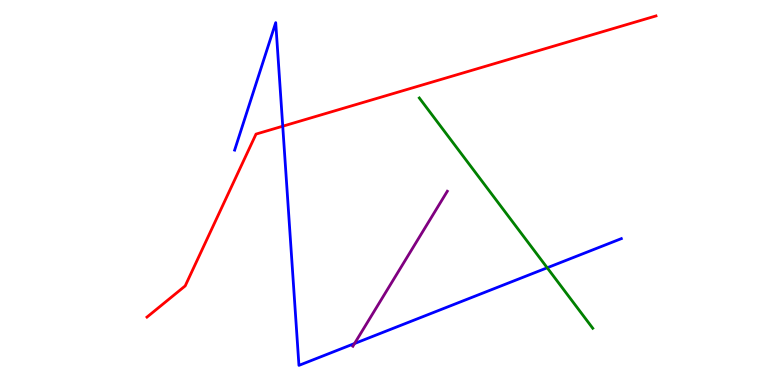[{'lines': ['blue', 'red'], 'intersections': [{'x': 3.65, 'y': 6.72}]}, {'lines': ['green', 'red'], 'intersections': []}, {'lines': ['purple', 'red'], 'intersections': []}, {'lines': ['blue', 'green'], 'intersections': [{'x': 7.06, 'y': 3.04}]}, {'lines': ['blue', 'purple'], 'intersections': [{'x': 4.57, 'y': 1.08}]}, {'lines': ['green', 'purple'], 'intersections': []}]